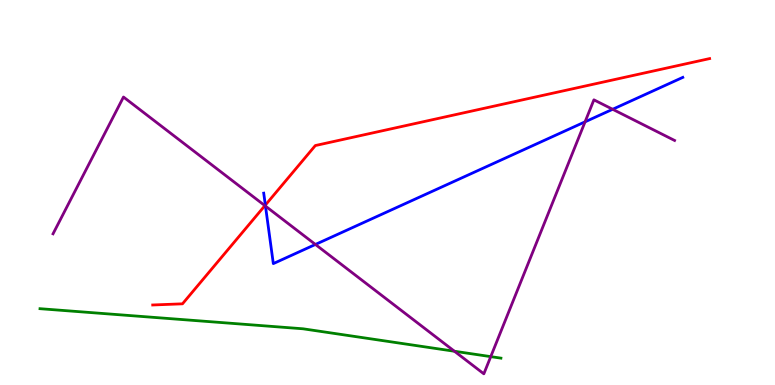[{'lines': ['blue', 'red'], 'intersections': [{'x': 3.42, 'y': 4.67}]}, {'lines': ['green', 'red'], 'intersections': []}, {'lines': ['purple', 'red'], 'intersections': [{'x': 3.42, 'y': 4.66}]}, {'lines': ['blue', 'green'], 'intersections': []}, {'lines': ['blue', 'purple'], 'intersections': [{'x': 3.43, 'y': 4.65}, {'x': 4.07, 'y': 3.65}, {'x': 7.55, 'y': 6.84}, {'x': 7.91, 'y': 7.16}]}, {'lines': ['green', 'purple'], 'intersections': [{'x': 5.86, 'y': 0.877}, {'x': 6.33, 'y': 0.737}]}]